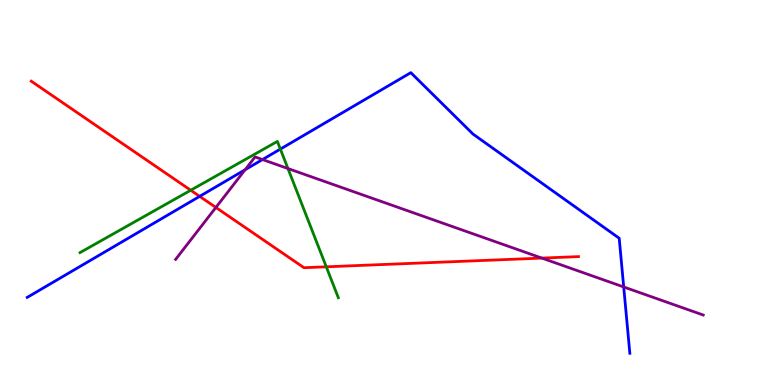[{'lines': ['blue', 'red'], 'intersections': [{'x': 2.58, 'y': 4.9}]}, {'lines': ['green', 'red'], 'intersections': [{'x': 2.46, 'y': 5.06}, {'x': 4.21, 'y': 3.07}]}, {'lines': ['purple', 'red'], 'intersections': [{'x': 2.79, 'y': 4.61}, {'x': 6.99, 'y': 3.3}]}, {'lines': ['blue', 'green'], 'intersections': [{'x': 3.62, 'y': 6.13}]}, {'lines': ['blue', 'purple'], 'intersections': [{'x': 3.16, 'y': 5.59}, {'x': 3.39, 'y': 5.86}, {'x': 8.05, 'y': 2.55}]}, {'lines': ['green', 'purple'], 'intersections': [{'x': 3.72, 'y': 5.62}]}]